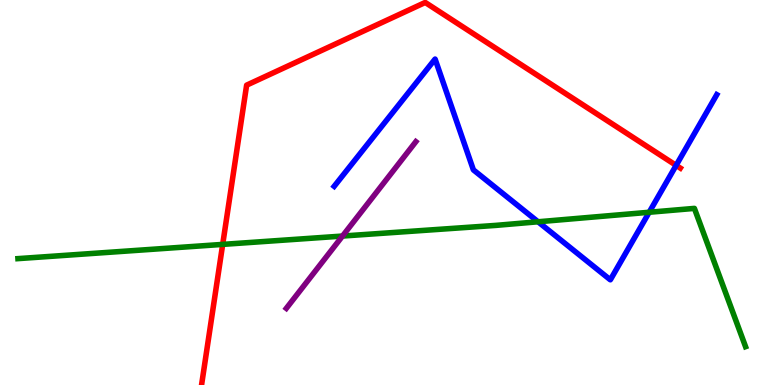[{'lines': ['blue', 'red'], 'intersections': [{'x': 8.72, 'y': 5.7}]}, {'lines': ['green', 'red'], 'intersections': [{'x': 2.87, 'y': 3.65}]}, {'lines': ['purple', 'red'], 'intersections': []}, {'lines': ['blue', 'green'], 'intersections': [{'x': 6.94, 'y': 4.24}, {'x': 8.38, 'y': 4.49}]}, {'lines': ['blue', 'purple'], 'intersections': []}, {'lines': ['green', 'purple'], 'intersections': [{'x': 4.42, 'y': 3.87}]}]